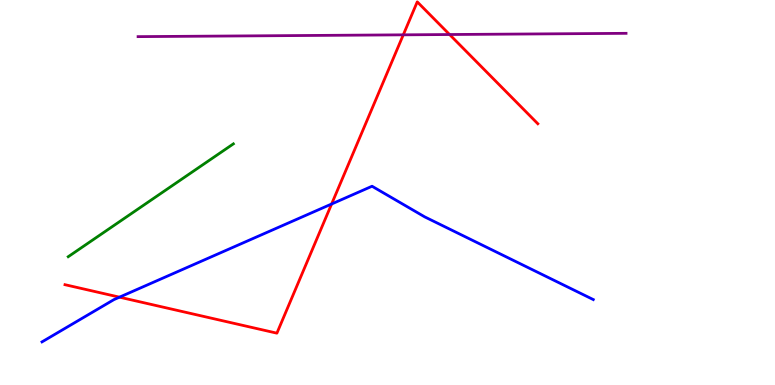[{'lines': ['blue', 'red'], 'intersections': [{'x': 1.54, 'y': 2.28}, {'x': 4.28, 'y': 4.7}]}, {'lines': ['green', 'red'], 'intersections': []}, {'lines': ['purple', 'red'], 'intersections': [{'x': 5.2, 'y': 9.1}, {'x': 5.8, 'y': 9.1}]}, {'lines': ['blue', 'green'], 'intersections': []}, {'lines': ['blue', 'purple'], 'intersections': []}, {'lines': ['green', 'purple'], 'intersections': []}]